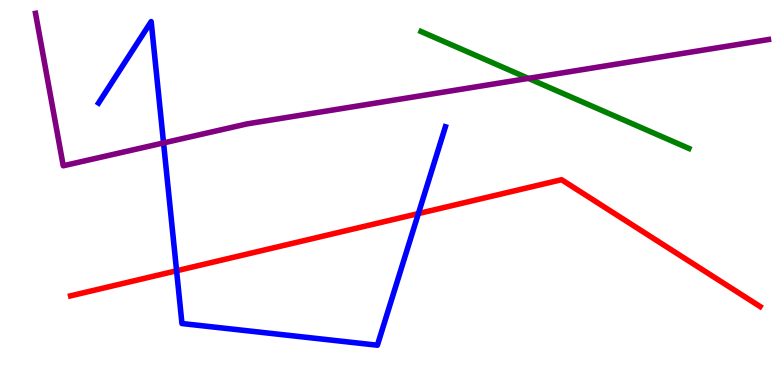[{'lines': ['blue', 'red'], 'intersections': [{'x': 2.28, 'y': 2.97}, {'x': 5.4, 'y': 4.45}]}, {'lines': ['green', 'red'], 'intersections': []}, {'lines': ['purple', 'red'], 'intersections': []}, {'lines': ['blue', 'green'], 'intersections': []}, {'lines': ['blue', 'purple'], 'intersections': [{'x': 2.11, 'y': 6.29}]}, {'lines': ['green', 'purple'], 'intersections': [{'x': 6.82, 'y': 7.96}]}]